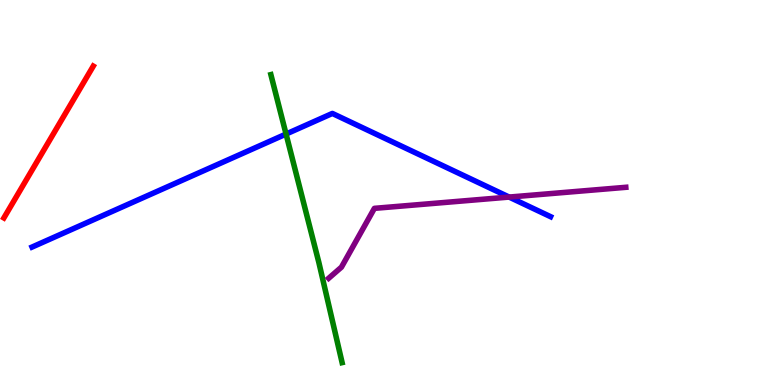[{'lines': ['blue', 'red'], 'intersections': []}, {'lines': ['green', 'red'], 'intersections': []}, {'lines': ['purple', 'red'], 'intersections': []}, {'lines': ['blue', 'green'], 'intersections': [{'x': 3.69, 'y': 6.52}]}, {'lines': ['blue', 'purple'], 'intersections': [{'x': 6.57, 'y': 4.88}]}, {'lines': ['green', 'purple'], 'intersections': []}]